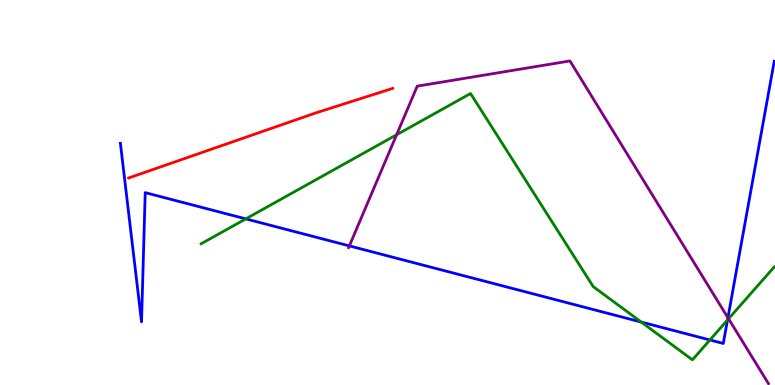[{'lines': ['blue', 'red'], 'intersections': []}, {'lines': ['green', 'red'], 'intersections': []}, {'lines': ['purple', 'red'], 'intersections': []}, {'lines': ['blue', 'green'], 'intersections': [{'x': 3.17, 'y': 4.31}, {'x': 8.27, 'y': 1.63}, {'x': 9.16, 'y': 1.17}, {'x': 9.39, 'y': 1.69}]}, {'lines': ['blue', 'purple'], 'intersections': [{'x': 4.51, 'y': 3.61}, {'x': 9.39, 'y': 1.75}]}, {'lines': ['green', 'purple'], 'intersections': [{'x': 5.12, 'y': 6.5}, {'x': 9.4, 'y': 1.72}]}]